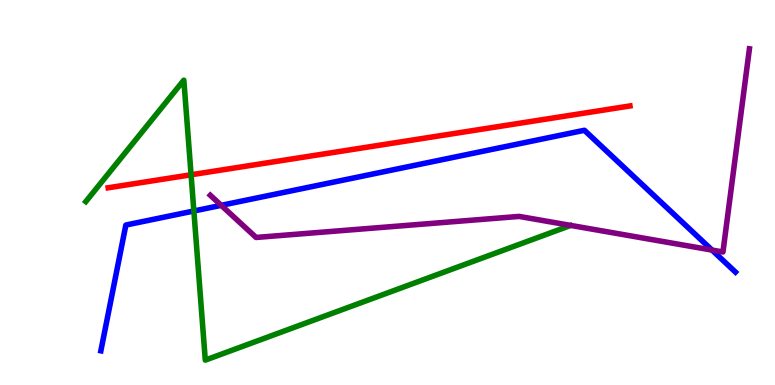[{'lines': ['blue', 'red'], 'intersections': []}, {'lines': ['green', 'red'], 'intersections': [{'x': 2.47, 'y': 5.46}]}, {'lines': ['purple', 'red'], 'intersections': []}, {'lines': ['blue', 'green'], 'intersections': [{'x': 2.5, 'y': 4.52}]}, {'lines': ['blue', 'purple'], 'intersections': [{'x': 2.85, 'y': 4.67}, {'x': 9.19, 'y': 3.5}]}, {'lines': ['green', 'purple'], 'intersections': []}]